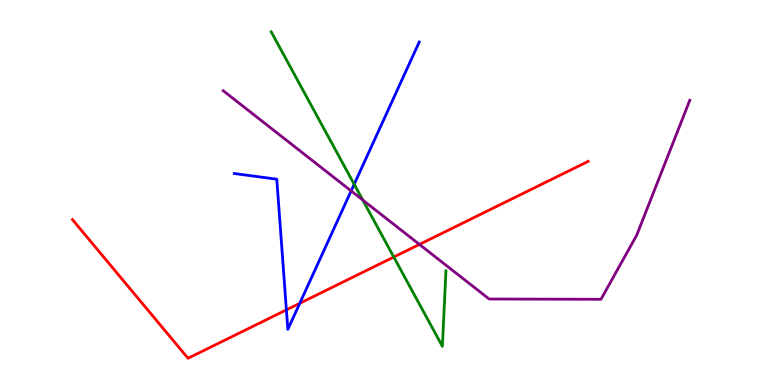[{'lines': ['blue', 'red'], 'intersections': [{'x': 3.7, 'y': 1.95}, {'x': 3.87, 'y': 2.12}]}, {'lines': ['green', 'red'], 'intersections': [{'x': 5.08, 'y': 3.32}]}, {'lines': ['purple', 'red'], 'intersections': [{'x': 5.41, 'y': 3.65}]}, {'lines': ['blue', 'green'], 'intersections': [{'x': 4.57, 'y': 5.21}]}, {'lines': ['blue', 'purple'], 'intersections': [{'x': 4.53, 'y': 5.04}]}, {'lines': ['green', 'purple'], 'intersections': [{'x': 4.68, 'y': 4.8}]}]